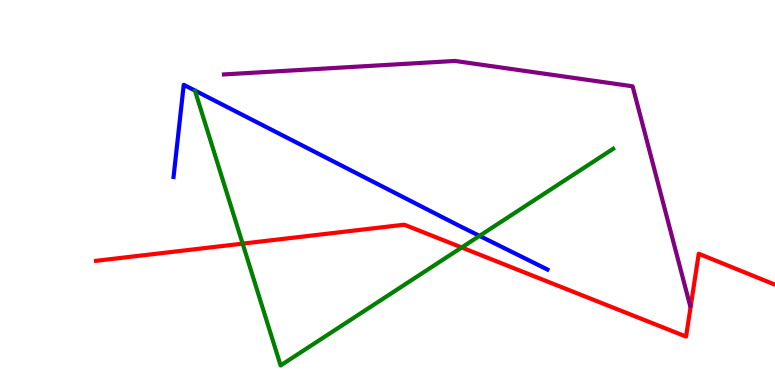[{'lines': ['blue', 'red'], 'intersections': []}, {'lines': ['green', 'red'], 'intersections': [{'x': 3.13, 'y': 3.67}, {'x': 5.96, 'y': 3.57}]}, {'lines': ['purple', 'red'], 'intersections': []}, {'lines': ['blue', 'green'], 'intersections': [{'x': 6.19, 'y': 3.87}]}, {'lines': ['blue', 'purple'], 'intersections': []}, {'lines': ['green', 'purple'], 'intersections': []}]